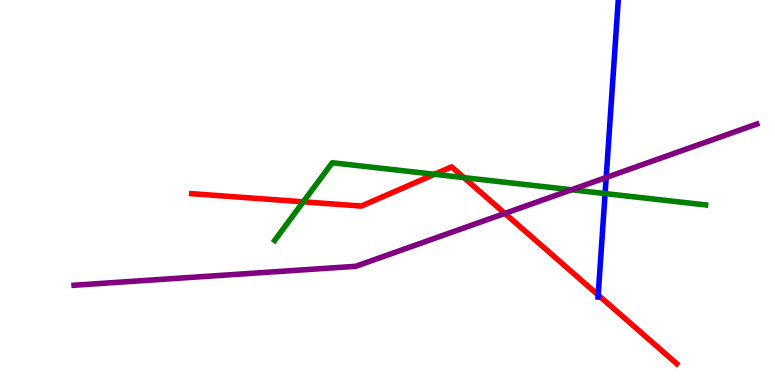[{'lines': ['blue', 'red'], 'intersections': [{'x': 7.72, 'y': 2.34}]}, {'lines': ['green', 'red'], 'intersections': [{'x': 3.91, 'y': 4.76}, {'x': 5.61, 'y': 5.47}, {'x': 5.99, 'y': 5.39}]}, {'lines': ['purple', 'red'], 'intersections': [{'x': 6.51, 'y': 4.46}]}, {'lines': ['blue', 'green'], 'intersections': [{'x': 7.81, 'y': 4.97}]}, {'lines': ['blue', 'purple'], 'intersections': [{'x': 7.82, 'y': 5.39}]}, {'lines': ['green', 'purple'], 'intersections': [{'x': 7.37, 'y': 5.07}]}]